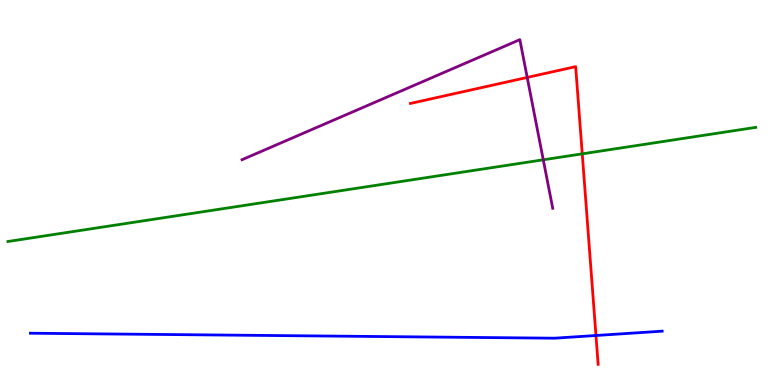[{'lines': ['blue', 'red'], 'intersections': [{'x': 7.69, 'y': 1.29}]}, {'lines': ['green', 'red'], 'intersections': [{'x': 7.51, 'y': 6.0}]}, {'lines': ['purple', 'red'], 'intersections': [{'x': 6.8, 'y': 7.99}]}, {'lines': ['blue', 'green'], 'intersections': []}, {'lines': ['blue', 'purple'], 'intersections': []}, {'lines': ['green', 'purple'], 'intersections': [{'x': 7.01, 'y': 5.85}]}]